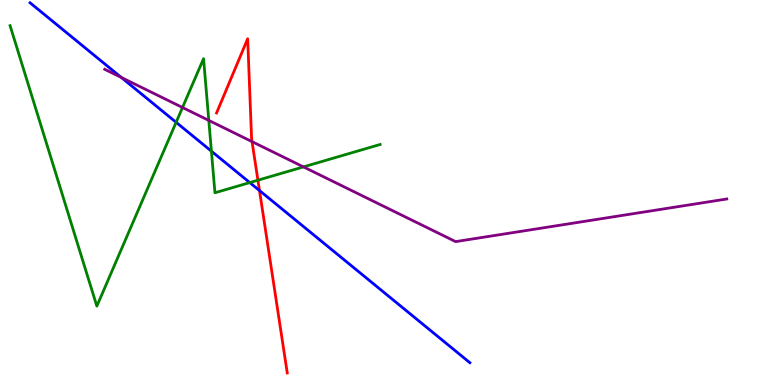[{'lines': ['blue', 'red'], 'intersections': [{'x': 3.35, 'y': 5.05}]}, {'lines': ['green', 'red'], 'intersections': [{'x': 3.33, 'y': 5.32}]}, {'lines': ['purple', 'red'], 'intersections': [{'x': 3.25, 'y': 6.32}]}, {'lines': ['blue', 'green'], 'intersections': [{'x': 2.27, 'y': 6.82}, {'x': 2.73, 'y': 6.07}, {'x': 3.22, 'y': 5.26}]}, {'lines': ['blue', 'purple'], 'intersections': [{'x': 1.56, 'y': 7.99}]}, {'lines': ['green', 'purple'], 'intersections': [{'x': 2.35, 'y': 7.21}, {'x': 2.69, 'y': 6.87}, {'x': 3.92, 'y': 5.67}]}]